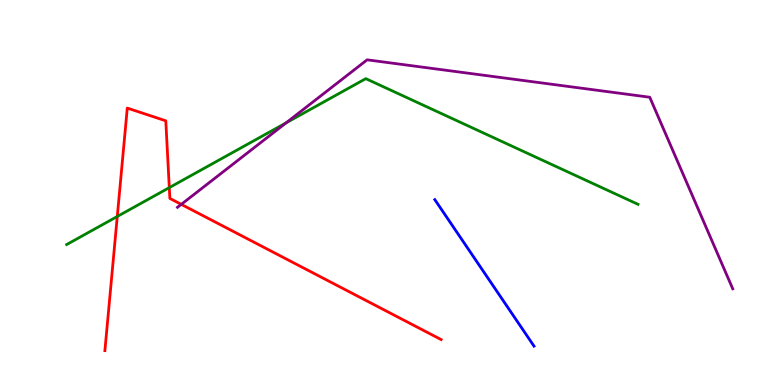[{'lines': ['blue', 'red'], 'intersections': []}, {'lines': ['green', 'red'], 'intersections': [{'x': 1.51, 'y': 4.38}, {'x': 2.18, 'y': 5.13}]}, {'lines': ['purple', 'red'], 'intersections': [{'x': 2.34, 'y': 4.69}]}, {'lines': ['blue', 'green'], 'intersections': []}, {'lines': ['blue', 'purple'], 'intersections': []}, {'lines': ['green', 'purple'], 'intersections': [{'x': 3.69, 'y': 6.81}]}]